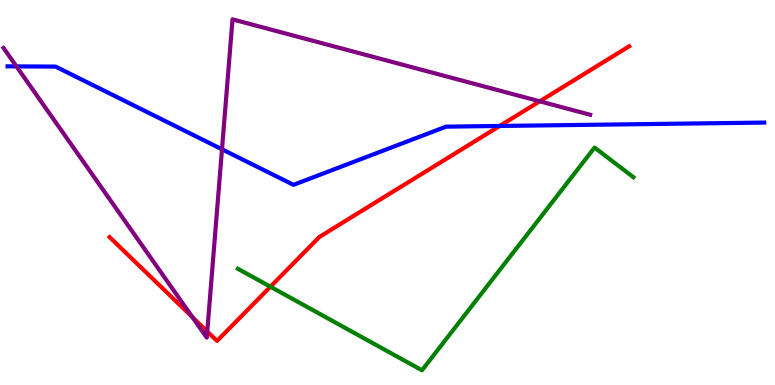[{'lines': ['blue', 'red'], 'intersections': [{'x': 6.45, 'y': 6.73}]}, {'lines': ['green', 'red'], 'intersections': [{'x': 3.49, 'y': 2.55}]}, {'lines': ['purple', 'red'], 'intersections': [{'x': 2.48, 'y': 1.76}, {'x': 2.67, 'y': 1.39}, {'x': 6.96, 'y': 7.37}]}, {'lines': ['blue', 'green'], 'intersections': []}, {'lines': ['blue', 'purple'], 'intersections': [{'x': 0.212, 'y': 8.28}, {'x': 2.86, 'y': 6.12}]}, {'lines': ['green', 'purple'], 'intersections': []}]